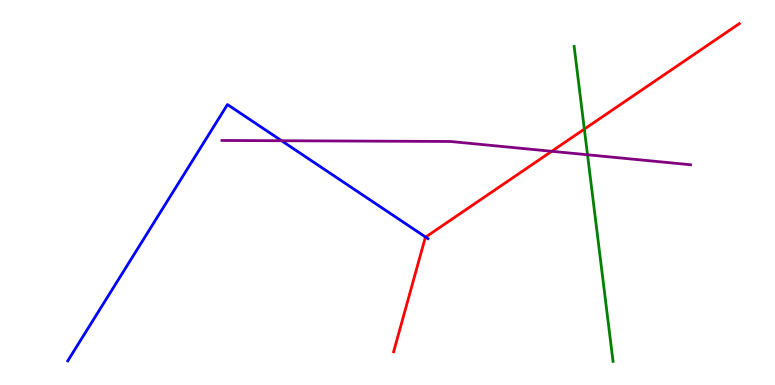[{'lines': ['blue', 'red'], 'intersections': [{'x': 5.49, 'y': 3.84}]}, {'lines': ['green', 'red'], 'intersections': [{'x': 7.54, 'y': 6.65}]}, {'lines': ['purple', 'red'], 'intersections': [{'x': 7.12, 'y': 6.07}]}, {'lines': ['blue', 'green'], 'intersections': []}, {'lines': ['blue', 'purple'], 'intersections': [{'x': 3.63, 'y': 6.34}]}, {'lines': ['green', 'purple'], 'intersections': [{'x': 7.58, 'y': 5.98}]}]